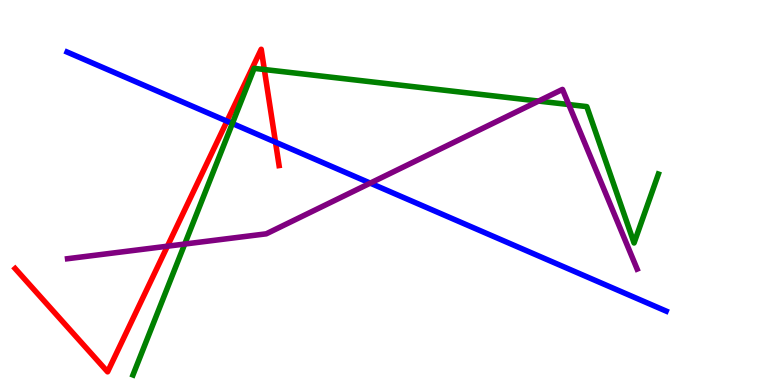[{'lines': ['blue', 'red'], 'intersections': [{'x': 2.93, 'y': 6.85}, {'x': 3.55, 'y': 6.31}]}, {'lines': ['green', 'red'], 'intersections': [{'x': 3.41, 'y': 8.19}]}, {'lines': ['purple', 'red'], 'intersections': [{'x': 2.16, 'y': 3.61}]}, {'lines': ['blue', 'green'], 'intersections': [{'x': 3.0, 'y': 6.79}]}, {'lines': ['blue', 'purple'], 'intersections': [{'x': 4.78, 'y': 5.24}]}, {'lines': ['green', 'purple'], 'intersections': [{'x': 2.38, 'y': 3.66}, {'x': 6.95, 'y': 7.37}, {'x': 7.34, 'y': 7.28}]}]